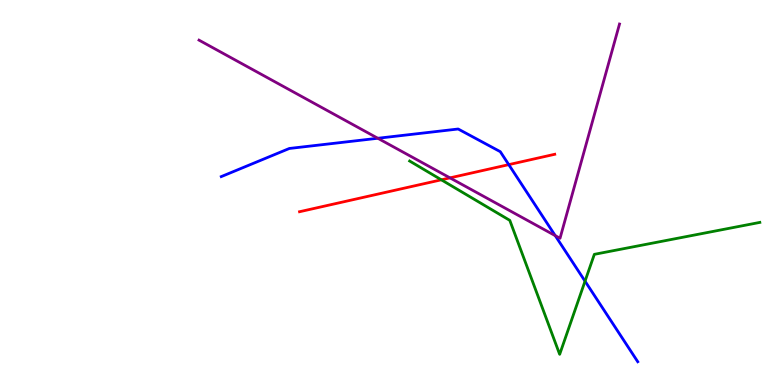[{'lines': ['blue', 'red'], 'intersections': [{'x': 6.56, 'y': 5.72}]}, {'lines': ['green', 'red'], 'intersections': [{'x': 5.69, 'y': 5.33}]}, {'lines': ['purple', 'red'], 'intersections': [{'x': 5.81, 'y': 5.38}]}, {'lines': ['blue', 'green'], 'intersections': [{'x': 7.55, 'y': 2.7}]}, {'lines': ['blue', 'purple'], 'intersections': [{'x': 4.88, 'y': 6.41}, {'x': 7.16, 'y': 3.88}]}, {'lines': ['green', 'purple'], 'intersections': []}]